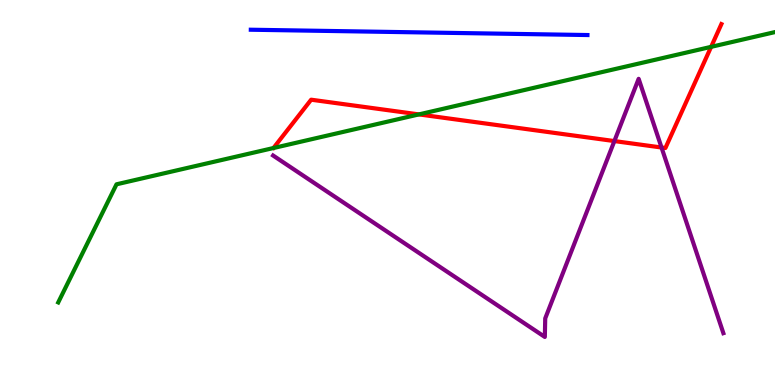[{'lines': ['blue', 'red'], 'intersections': []}, {'lines': ['green', 'red'], 'intersections': [{'x': 5.41, 'y': 7.03}, {'x': 9.18, 'y': 8.78}]}, {'lines': ['purple', 'red'], 'intersections': [{'x': 7.93, 'y': 6.34}, {'x': 8.54, 'y': 6.17}]}, {'lines': ['blue', 'green'], 'intersections': []}, {'lines': ['blue', 'purple'], 'intersections': []}, {'lines': ['green', 'purple'], 'intersections': []}]